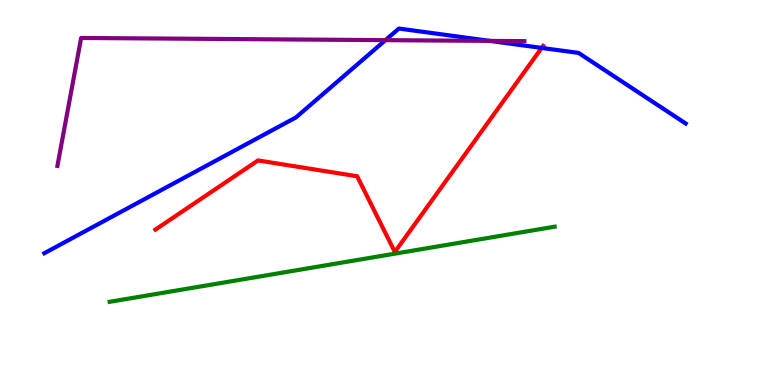[{'lines': ['blue', 'red'], 'intersections': [{'x': 6.99, 'y': 8.76}]}, {'lines': ['green', 'red'], 'intersections': []}, {'lines': ['purple', 'red'], 'intersections': []}, {'lines': ['blue', 'green'], 'intersections': []}, {'lines': ['blue', 'purple'], 'intersections': [{'x': 4.97, 'y': 8.96}, {'x': 6.32, 'y': 8.94}]}, {'lines': ['green', 'purple'], 'intersections': []}]